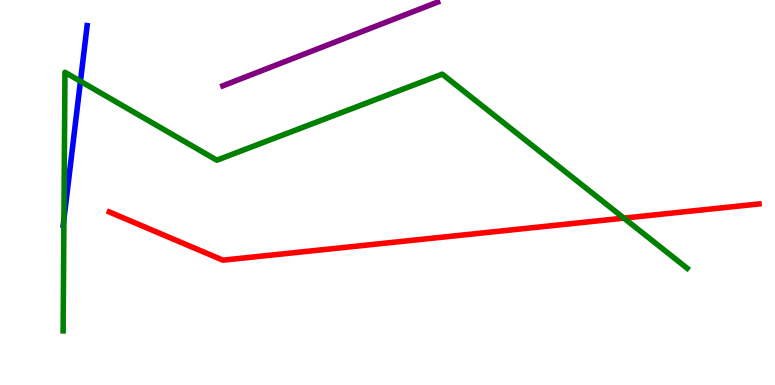[{'lines': ['blue', 'red'], 'intersections': []}, {'lines': ['green', 'red'], 'intersections': [{'x': 8.05, 'y': 4.33}]}, {'lines': ['purple', 'red'], 'intersections': []}, {'lines': ['blue', 'green'], 'intersections': [{'x': 0.825, 'y': 4.3}, {'x': 1.04, 'y': 7.89}]}, {'lines': ['blue', 'purple'], 'intersections': []}, {'lines': ['green', 'purple'], 'intersections': []}]